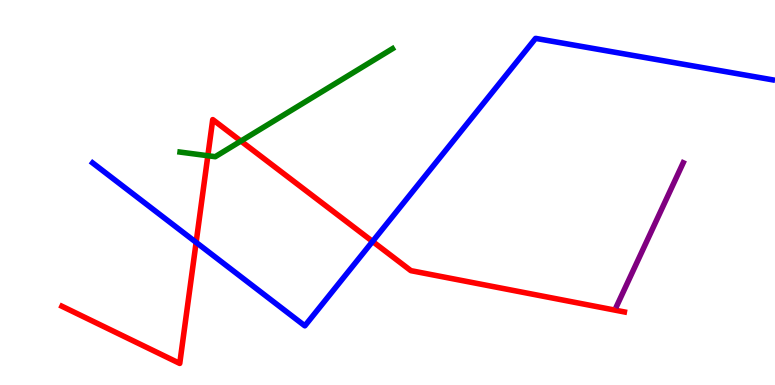[{'lines': ['blue', 'red'], 'intersections': [{'x': 2.53, 'y': 3.7}, {'x': 4.81, 'y': 3.73}]}, {'lines': ['green', 'red'], 'intersections': [{'x': 2.68, 'y': 5.96}, {'x': 3.11, 'y': 6.34}]}, {'lines': ['purple', 'red'], 'intersections': []}, {'lines': ['blue', 'green'], 'intersections': []}, {'lines': ['blue', 'purple'], 'intersections': []}, {'lines': ['green', 'purple'], 'intersections': []}]